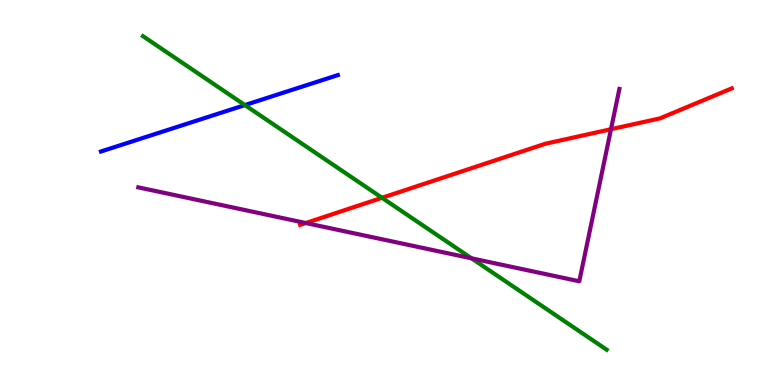[{'lines': ['blue', 'red'], 'intersections': []}, {'lines': ['green', 'red'], 'intersections': [{'x': 4.93, 'y': 4.86}]}, {'lines': ['purple', 'red'], 'intersections': [{'x': 3.95, 'y': 4.21}, {'x': 7.88, 'y': 6.64}]}, {'lines': ['blue', 'green'], 'intersections': [{'x': 3.16, 'y': 7.27}]}, {'lines': ['blue', 'purple'], 'intersections': []}, {'lines': ['green', 'purple'], 'intersections': [{'x': 6.08, 'y': 3.29}]}]